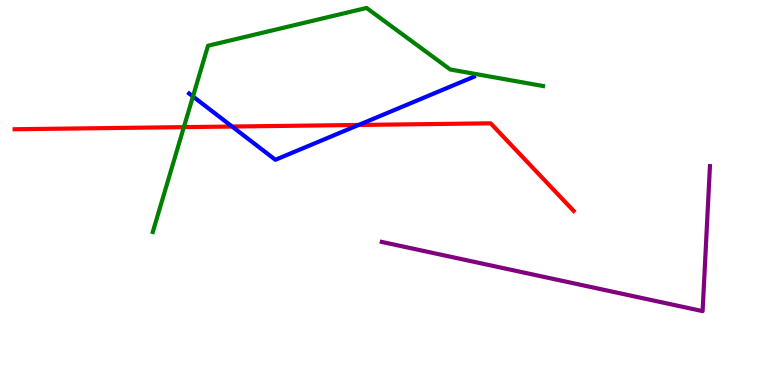[{'lines': ['blue', 'red'], 'intersections': [{'x': 2.99, 'y': 6.71}, {'x': 4.63, 'y': 6.75}]}, {'lines': ['green', 'red'], 'intersections': [{'x': 2.37, 'y': 6.7}]}, {'lines': ['purple', 'red'], 'intersections': []}, {'lines': ['blue', 'green'], 'intersections': [{'x': 2.49, 'y': 7.49}]}, {'lines': ['blue', 'purple'], 'intersections': []}, {'lines': ['green', 'purple'], 'intersections': []}]